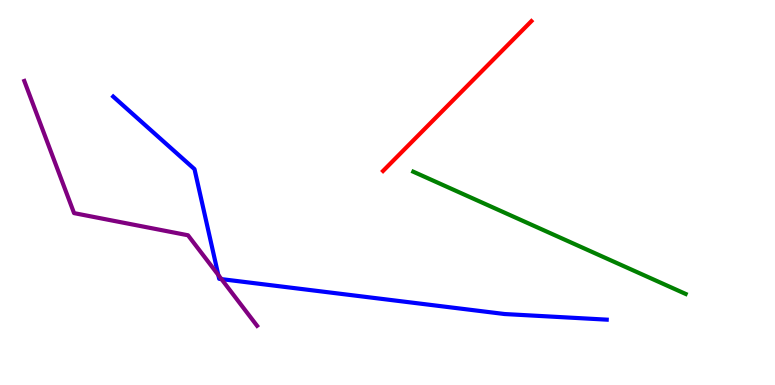[{'lines': ['blue', 'red'], 'intersections': []}, {'lines': ['green', 'red'], 'intersections': []}, {'lines': ['purple', 'red'], 'intersections': []}, {'lines': ['blue', 'green'], 'intersections': []}, {'lines': ['blue', 'purple'], 'intersections': [{'x': 2.82, 'y': 2.86}, {'x': 2.86, 'y': 2.75}]}, {'lines': ['green', 'purple'], 'intersections': []}]